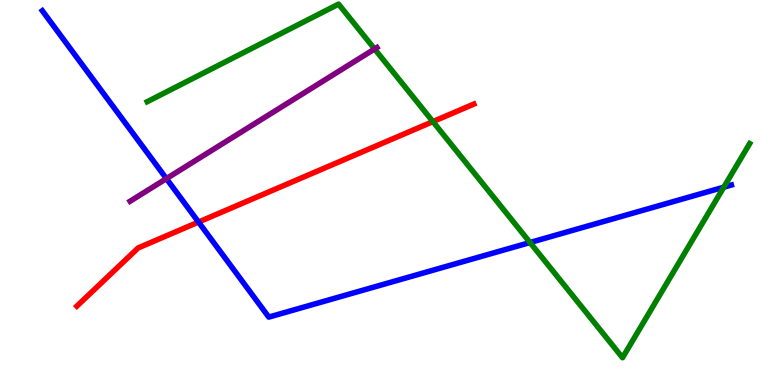[{'lines': ['blue', 'red'], 'intersections': [{'x': 2.56, 'y': 4.23}]}, {'lines': ['green', 'red'], 'intersections': [{'x': 5.59, 'y': 6.84}]}, {'lines': ['purple', 'red'], 'intersections': []}, {'lines': ['blue', 'green'], 'intersections': [{'x': 6.84, 'y': 3.7}, {'x': 9.34, 'y': 5.14}]}, {'lines': ['blue', 'purple'], 'intersections': [{'x': 2.15, 'y': 5.36}]}, {'lines': ['green', 'purple'], 'intersections': [{'x': 4.83, 'y': 8.73}]}]